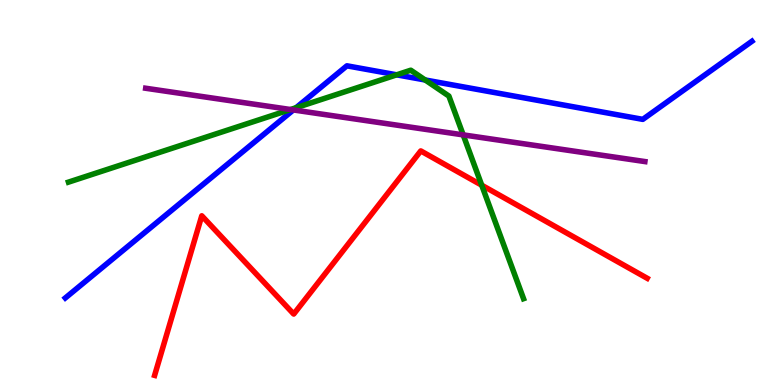[{'lines': ['blue', 'red'], 'intersections': []}, {'lines': ['green', 'red'], 'intersections': [{'x': 6.22, 'y': 5.19}]}, {'lines': ['purple', 'red'], 'intersections': []}, {'lines': ['blue', 'green'], 'intersections': [{'x': 3.82, 'y': 7.2}, {'x': 5.12, 'y': 8.06}, {'x': 5.49, 'y': 7.92}]}, {'lines': ['blue', 'purple'], 'intersections': [{'x': 3.79, 'y': 7.14}]}, {'lines': ['green', 'purple'], 'intersections': [{'x': 3.75, 'y': 7.16}, {'x': 5.98, 'y': 6.5}]}]